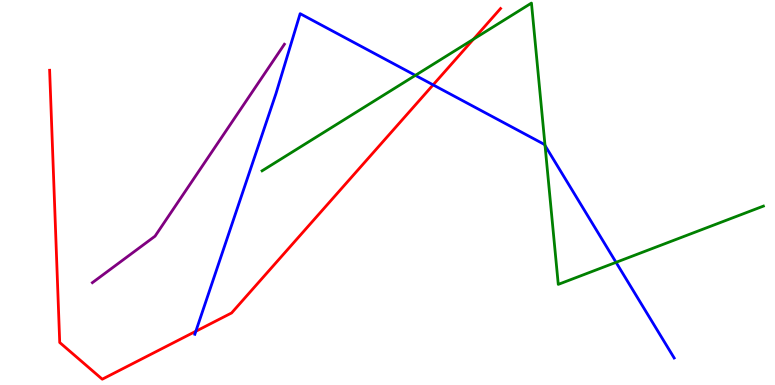[{'lines': ['blue', 'red'], 'intersections': [{'x': 2.53, 'y': 1.4}, {'x': 5.59, 'y': 7.8}]}, {'lines': ['green', 'red'], 'intersections': [{'x': 6.11, 'y': 8.98}]}, {'lines': ['purple', 'red'], 'intersections': []}, {'lines': ['blue', 'green'], 'intersections': [{'x': 5.36, 'y': 8.04}, {'x': 7.03, 'y': 6.22}, {'x': 7.95, 'y': 3.19}]}, {'lines': ['blue', 'purple'], 'intersections': []}, {'lines': ['green', 'purple'], 'intersections': []}]